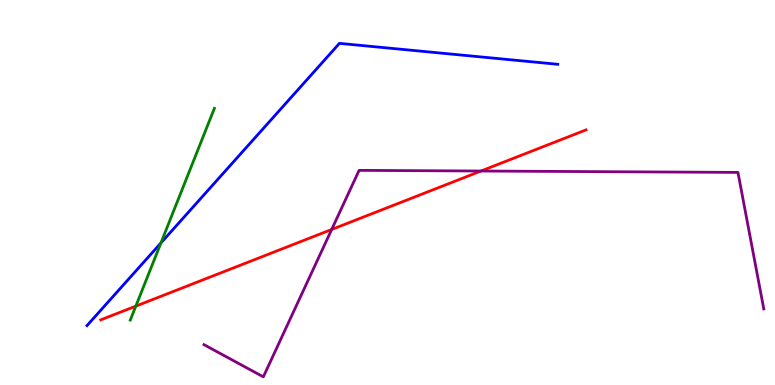[{'lines': ['blue', 'red'], 'intersections': []}, {'lines': ['green', 'red'], 'intersections': [{'x': 1.75, 'y': 2.05}]}, {'lines': ['purple', 'red'], 'intersections': [{'x': 4.28, 'y': 4.04}, {'x': 6.21, 'y': 5.56}]}, {'lines': ['blue', 'green'], 'intersections': [{'x': 2.08, 'y': 3.69}]}, {'lines': ['blue', 'purple'], 'intersections': []}, {'lines': ['green', 'purple'], 'intersections': []}]